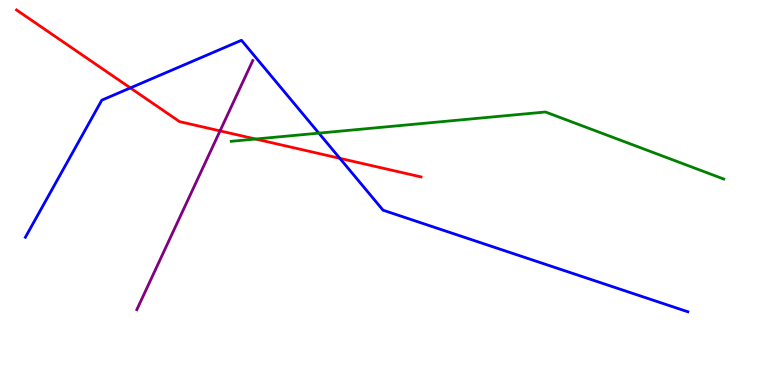[{'lines': ['blue', 'red'], 'intersections': [{'x': 1.68, 'y': 7.72}, {'x': 4.38, 'y': 5.89}]}, {'lines': ['green', 'red'], 'intersections': [{'x': 3.3, 'y': 6.39}]}, {'lines': ['purple', 'red'], 'intersections': [{'x': 2.84, 'y': 6.6}]}, {'lines': ['blue', 'green'], 'intersections': [{'x': 4.11, 'y': 6.54}]}, {'lines': ['blue', 'purple'], 'intersections': []}, {'lines': ['green', 'purple'], 'intersections': []}]